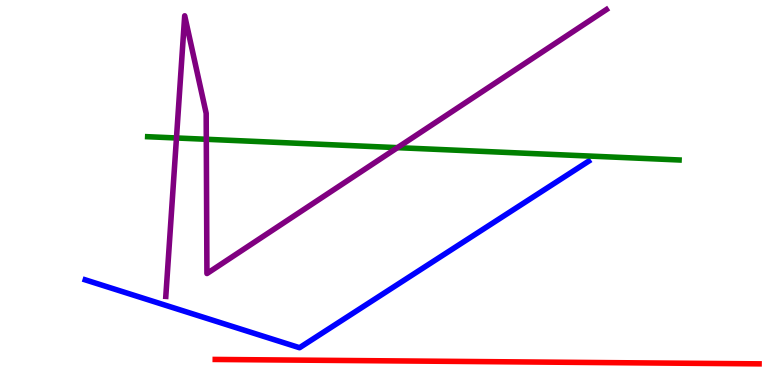[{'lines': ['blue', 'red'], 'intersections': []}, {'lines': ['green', 'red'], 'intersections': []}, {'lines': ['purple', 'red'], 'intersections': []}, {'lines': ['blue', 'green'], 'intersections': []}, {'lines': ['blue', 'purple'], 'intersections': []}, {'lines': ['green', 'purple'], 'intersections': [{'x': 2.28, 'y': 6.42}, {'x': 2.66, 'y': 6.38}, {'x': 5.13, 'y': 6.16}]}]